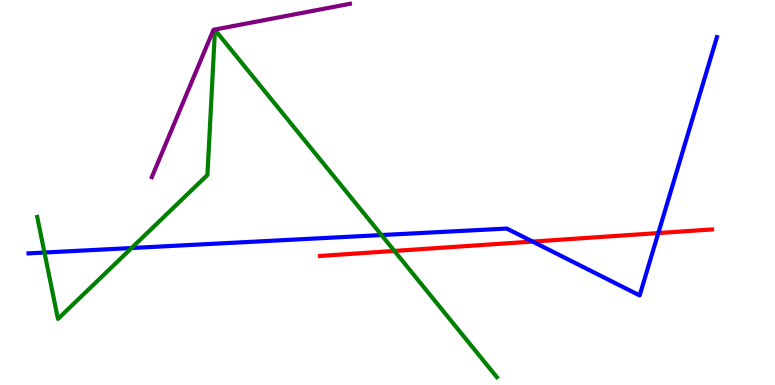[{'lines': ['blue', 'red'], 'intersections': [{'x': 6.87, 'y': 3.73}, {'x': 8.49, 'y': 3.95}]}, {'lines': ['green', 'red'], 'intersections': [{'x': 5.09, 'y': 3.48}]}, {'lines': ['purple', 'red'], 'intersections': []}, {'lines': ['blue', 'green'], 'intersections': [{'x': 0.574, 'y': 3.44}, {'x': 1.7, 'y': 3.56}, {'x': 4.92, 'y': 3.89}]}, {'lines': ['blue', 'purple'], 'intersections': []}, {'lines': ['green', 'purple'], 'intersections': []}]